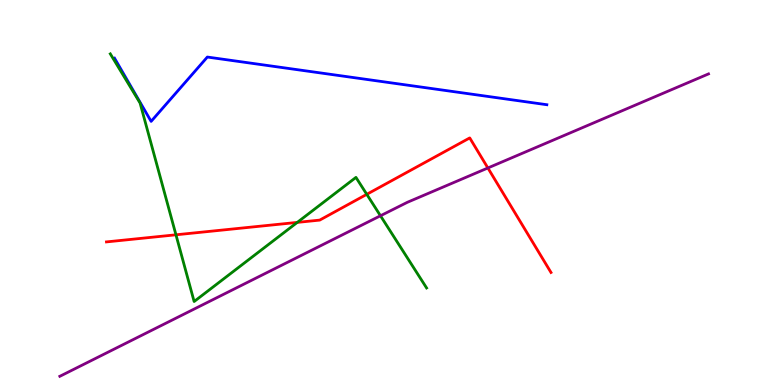[{'lines': ['blue', 'red'], 'intersections': []}, {'lines': ['green', 'red'], 'intersections': [{'x': 2.27, 'y': 3.9}, {'x': 3.84, 'y': 4.22}, {'x': 4.73, 'y': 4.95}]}, {'lines': ['purple', 'red'], 'intersections': [{'x': 6.3, 'y': 5.64}]}, {'lines': ['blue', 'green'], 'intersections': []}, {'lines': ['blue', 'purple'], 'intersections': []}, {'lines': ['green', 'purple'], 'intersections': [{'x': 4.91, 'y': 4.4}]}]